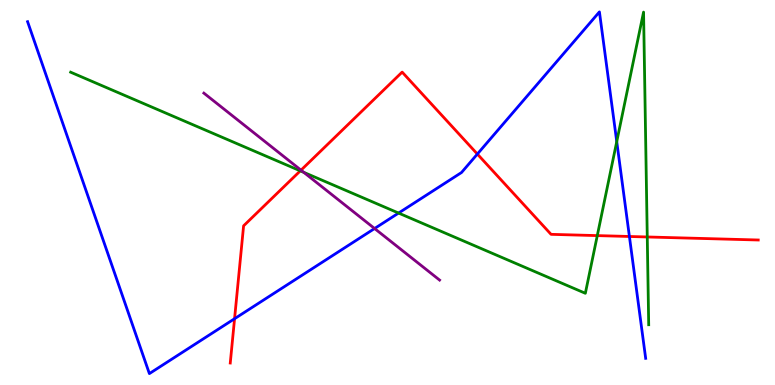[{'lines': ['blue', 'red'], 'intersections': [{'x': 3.03, 'y': 1.72}, {'x': 6.16, 'y': 6.0}, {'x': 8.12, 'y': 3.86}]}, {'lines': ['green', 'red'], 'intersections': [{'x': 3.87, 'y': 5.56}, {'x': 7.71, 'y': 3.88}, {'x': 8.35, 'y': 3.84}]}, {'lines': ['purple', 'red'], 'intersections': [{'x': 3.88, 'y': 5.58}]}, {'lines': ['blue', 'green'], 'intersections': [{'x': 5.14, 'y': 4.47}, {'x': 7.96, 'y': 6.32}]}, {'lines': ['blue', 'purple'], 'intersections': [{'x': 4.83, 'y': 4.06}]}, {'lines': ['green', 'purple'], 'intersections': [{'x': 3.92, 'y': 5.52}]}]